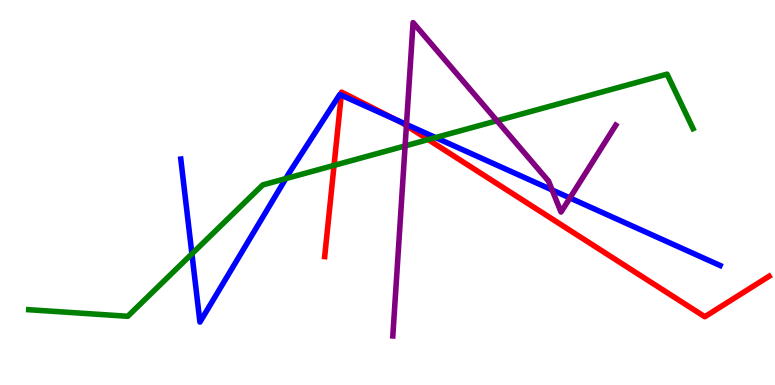[{'lines': ['blue', 'red'], 'intersections': [{'x': 4.4, 'y': 7.53}, {'x': 5.11, 'y': 6.88}]}, {'lines': ['green', 'red'], 'intersections': [{'x': 4.31, 'y': 5.7}, {'x': 5.53, 'y': 6.37}]}, {'lines': ['purple', 'red'], 'intersections': [{'x': 5.24, 'y': 6.74}]}, {'lines': ['blue', 'green'], 'intersections': [{'x': 2.48, 'y': 3.41}, {'x': 3.69, 'y': 5.36}, {'x': 5.62, 'y': 6.43}]}, {'lines': ['blue', 'purple'], 'intersections': [{'x': 5.24, 'y': 6.77}, {'x': 7.12, 'y': 5.07}, {'x': 7.35, 'y': 4.86}]}, {'lines': ['green', 'purple'], 'intersections': [{'x': 5.23, 'y': 6.21}, {'x': 6.41, 'y': 6.86}]}]